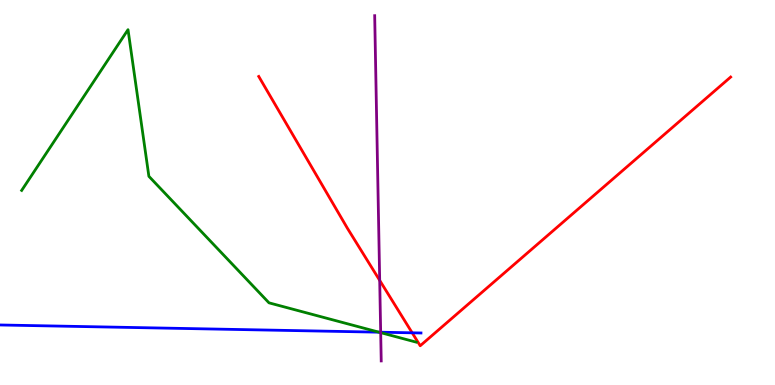[{'lines': ['blue', 'red'], 'intersections': [{'x': 5.32, 'y': 1.36}]}, {'lines': ['green', 'red'], 'intersections': []}, {'lines': ['purple', 'red'], 'intersections': [{'x': 4.9, 'y': 2.72}]}, {'lines': ['blue', 'green'], 'intersections': [{'x': 4.89, 'y': 1.37}]}, {'lines': ['blue', 'purple'], 'intersections': [{'x': 4.91, 'y': 1.37}]}, {'lines': ['green', 'purple'], 'intersections': [{'x': 4.91, 'y': 1.36}]}]